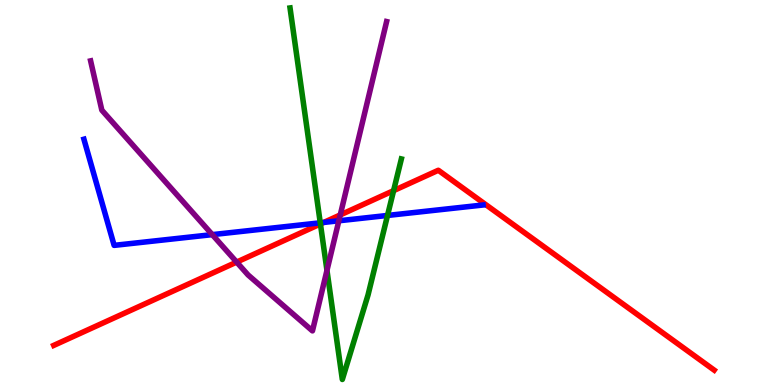[{'lines': ['blue', 'red'], 'intersections': [{'x': 4.18, 'y': 4.22}]}, {'lines': ['green', 'red'], 'intersections': [{'x': 4.13, 'y': 4.18}, {'x': 5.08, 'y': 5.05}]}, {'lines': ['purple', 'red'], 'intersections': [{'x': 3.05, 'y': 3.19}, {'x': 4.39, 'y': 4.42}]}, {'lines': ['blue', 'green'], 'intersections': [{'x': 4.13, 'y': 4.21}, {'x': 5.0, 'y': 4.4}]}, {'lines': ['blue', 'purple'], 'intersections': [{'x': 2.74, 'y': 3.91}, {'x': 4.37, 'y': 4.27}]}, {'lines': ['green', 'purple'], 'intersections': [{'x': 4.22, 'y': 2.98}]}]